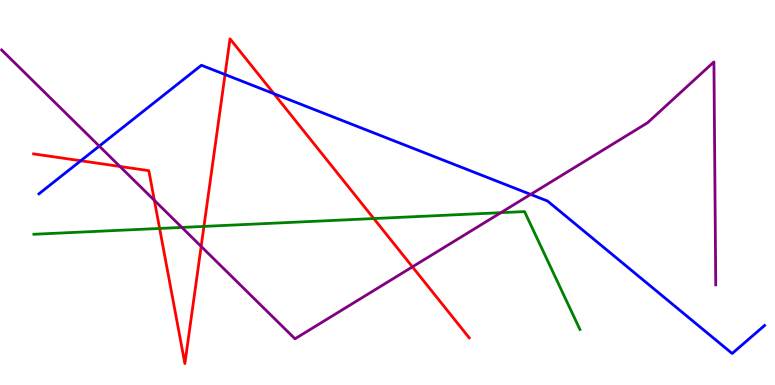[{'lines': ['blue', 'red'], 'intersections': [{'x': 1.04, 'y': 5.82}, {'x': 2.9, 'y': 8.06}, {'x': 3.53, 'y': 7.57}]}, {'lines': ['green', 'red'], 'intersections': [{'x': 2.06, 'y': 4.07}, {'x': 2.63, 'y': 4.12}, {'x': 4.82, 'y': 4.32}]}, {'lines': ['purple', 'red'], 'intersections': [{'x': 1.55, 'y': 5.68}, {'x': 1.99, 'y': 4.8}, {'x': 2.6, 'y': 3.6}, {'x': 5.32, 'y': 3.07}]}, {'lines': ['blue', 'green'], 'intersections': []}, {'lines': ['blue', 'purple'], 'intersections': [{'x': 1.28, 'y': 6.21}, {'x': 6.85, 'y': 4.95}]}, {'lines': ['green', 'purple'], 'intersections': [{'x': 2.35, 'y': 4.09}, {'x': 6.46, 'y': 4.48}]}]